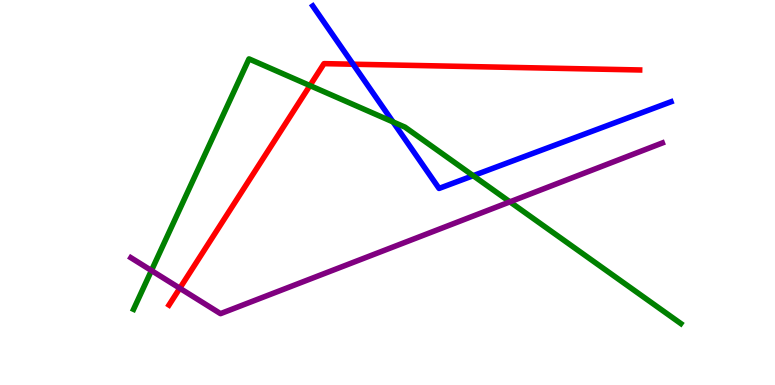[{'lines': ['blue', 'red'], 'intersections': [{'x': 4.56, 'y': 8.33}]}, {'lines': ['green', 'red'], 'intersections': [{'x': 4.0, 'y': 7.78}]}, {'lines': ['purple', 'red'], 'intersections': [{'x': 2.32, 'y': 2.51}]}, {'lines': ['blue', 'green'], 'intersections': [{'x': 5.07, 'y': 6.83}, {'x': 6.11, 'y': 5.44}]}, {'lines': ['blue', 'purple'], 'intersections': []}, {'lines': ['green', 'purple'], 'intersections': [{'x': 1.95, 'y': 2.97}, {'x': 6.58, 'y': 4.76}]}]